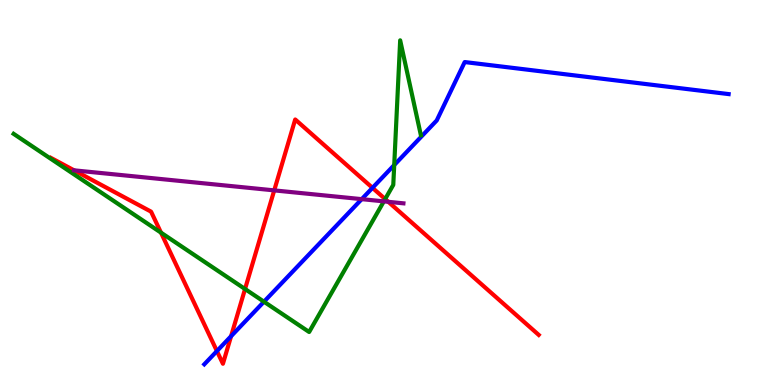[{'lines': ['blue', 'red'], 'intersections': [{'x': 2.8, 'y': 0.881}, {'x': 2.98, 'y': 1.27}, {'x': 4.81, 'y': 5.12}]}, {'lines': ['green', 'red'], 'intersections': [{'x': 2.08, 'y': 3.96}, {'x': 3.16, 'y': 2.49}, {'x': 4.97, 'y': 4.83}]}, {'lines': ['purple', 'red'], 'intersections': [{'x': 0.956, 'y': 5.58}, {'x': 3.54, 'y': 5.05}, {'x': 5.01, 'y': 4.76}]}, {'lines': ['blue', 'green'], 'intersections': [{'x': 3.41, 'y': 2.16}, {'x': 5.09, 'y': 5.71}]}, {'lines': ['blue', 'purple'], 'intersections': [{'x': 4.67, 'y': 4.83}]}, {'lines': ['green', 'purple'], 'intersections': [{'x': 4.95, 'y': 4.77}]}]